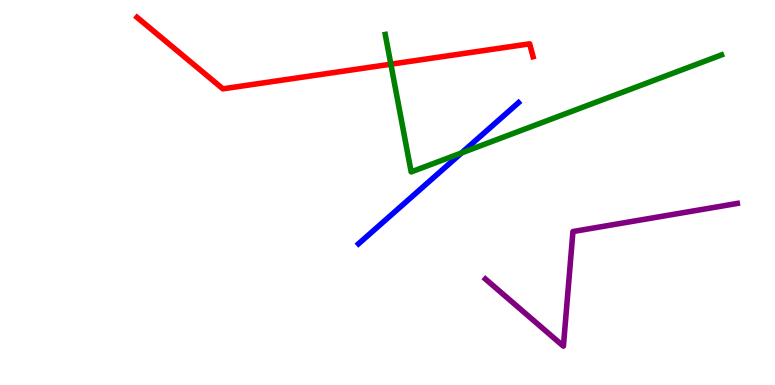[{'lines': ['blue', 'red'], 'intersections': []}, {'lines': ['green', 'red'], 'intersections': [{'x': 5.04, 'y': 8.33}]}, {'lines': ['purple', 'red'], 'intersections': []}, {'lines': ['blue', 'green'], 'intersections': [{'x': 5.96, 'y': 6.03}]}, {'lines': ['blue', 'purple'], 'intersections': []}, {'lines': ['green', 'purple'], 'intersections': []}]